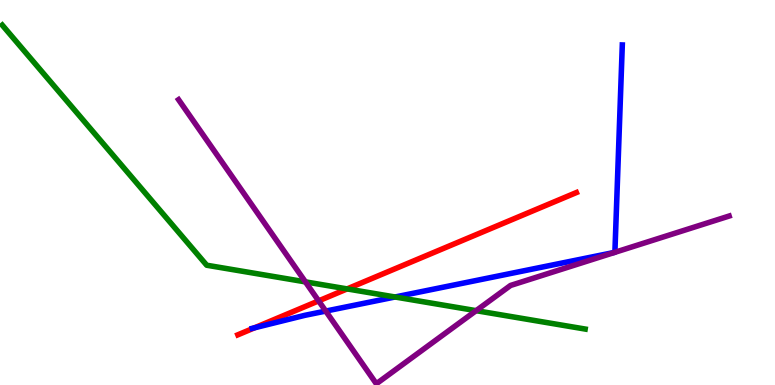[{'lines': ['blue', 'red'], 'intersections': [{'x': 3.29, 'y': 1.49}]}, {'lines': ['green', 'red'], 'intersections': [{'x': 4.48, 'y': 2.5}]}, {'lines': ['purple', 'red'], 'intersections': [{'x': 4.11, 'y': 2.19}]}, {'lines': ['blue', 'green'], 'intersections': [{'x': 5.1, 'y': 2.29}]}, {'lines': ['blue', 'purple'], 'intersections': [{'x': 4.2, 'y': 1.92}]}, {'lines': ['green', 'purple'], 'intersections': [{'x': 3.94, 'y': 2.68}, {'x': 6.14, 'y': 1.93}]}]